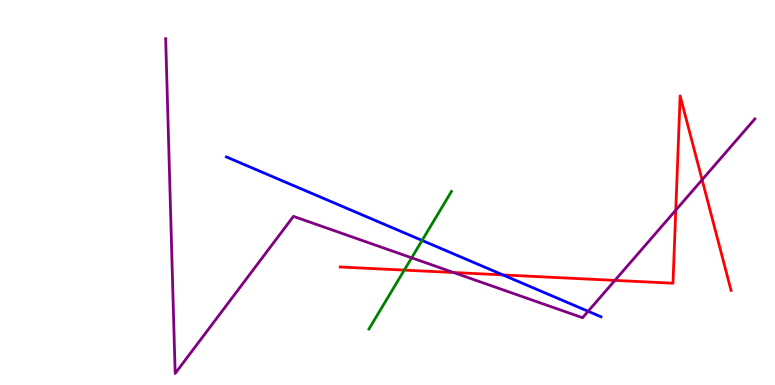[{'lines': ['blue', 'red'], 'intersections': [{'x': 6.49, 'y': 2.86}]}, {'lines': ['green', 'red'], 'intersections': [{'x': 5.22, 'y': 2.98}]}, {'lines': ['purple', 'red'], 'intersections': [{'x': 5.85, 'y': 2.92}, {'x': 7.93, 'y': 2.72}, {'x': 8.72, 'y': 4.54}, {'x': 9.06, 'y': 5.33}]}, {'lines': ['blue', 'green'], 'intersections': [{'x': 5.45, 'y': 3.75}]}, {'lines': ['blue', 'purple'], 'intersections': [{'x': 7.59, 'y': 1.91}]}, {'lines': ['green', 'purple'], 'intersections': [{'x': 5.31, 'y': 3.3}]}]